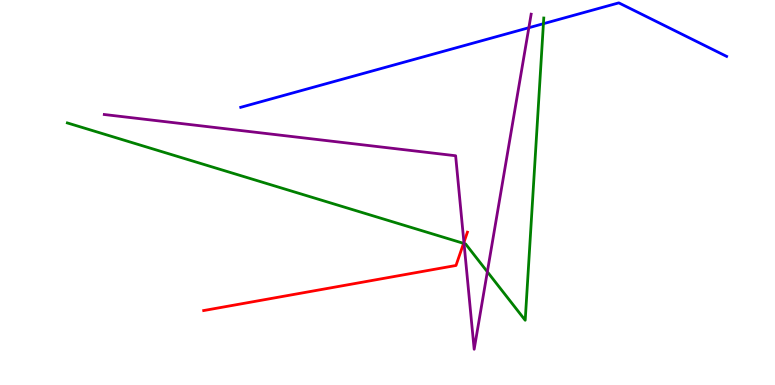[{'lines': ['blue', 'red'], 'intersections': []}, {'lines': ['green', 'red'], 'intersections': [{'x': 5.98, 'y': 3.68}]}, {'lines': ['purple', 'red'], 'intersections': [{'x': 5.99, 'y': 3.7}]}, {'lines': ['blue', 'green'], 'intersections': [{'x': 7.01, 'y': 9.38}]}, {'lines': ['blue', 'purple'], 'intersections': [{'x': 6.82, 'y': 9.28}]}, {'lines': ['green', 'purple'], 'intersections': [{'x': 5.99, 'y': 3.68}, {'x': 6.29, 'y': 2.94}]}]